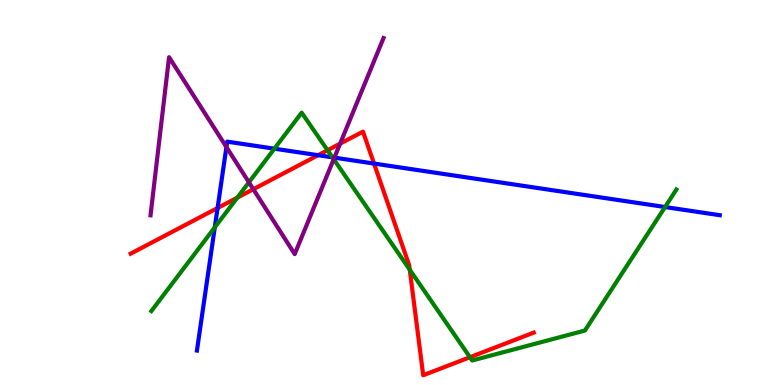[{'lines': ['blue', 'red'], 'intersections': [{'x': 2.81, 'y': 4.6}, {'x': 4.1, 'y': 5.97}, {'x': 4.83, 'y': 5.75}]}, {'lines': ['green', 'red'], 'intersections': [{'x': 3.06, 'y': 4.87}, {'x': 4.23, 'y': 6.1}, {'x': 5.29, 'y': 2.99}, {'x': 6.06, 'y': 0.722}]}, {'lines': ['purple', 'red'], 'intersections': [{'x': 3.27, 'y': 5.08}, {'x': 4.39, 'y': 6.27}]}, {'lines': ['blue', 'green'], 'intersections': [{'x': 2.77, 'y': 4.09}, {'x': 3.54, 'y': 6.14}, {'x': 4.29, 'y': 5.91}, {'x': 8.58, 'y': 4.62}]}, {'lines': ['blue', 'purple'], 'intersections': [{'x': 2.92, 'y': 6.18}, {'x': 4.31, 'y': 5.91}]}, {'lines': ['green', 'purple'], 'intersections': [{'x': 3.21, 'y': 5.26}, {'x': 4.31, 'y': 5.86}]}]